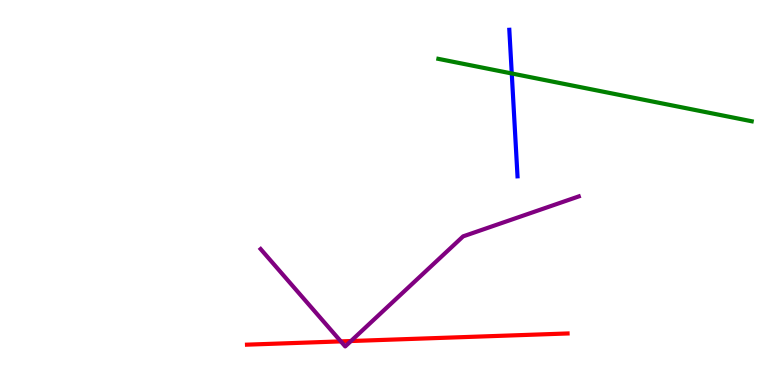[{'lines': ['blue', 'red'], 'intersections': []}, {'lines': ['green', 'red'], 'intersections': []}, {'lines': ['purple', 'red'], 'intersections': [{'x': 4.4, 'y': 1.13}, {'x': 4.53, 'y': 1.14}]}, {'lines': ['blue', 'green'], 'intersections': [{'x': 6.6, 'y': 8.09}]}, {'lines': ['blue', 'purple'], 'intersections': []}, {'lines': ['green', 'purple'], 'intersections': []}]